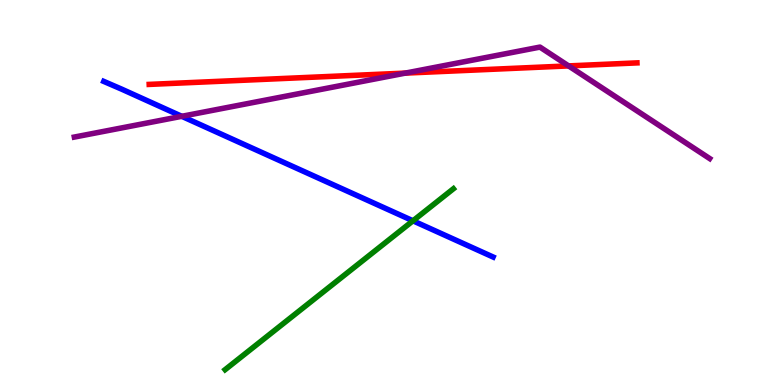[{'lines': ['blue', 'red'], 'intersections': []}, {'lines': ['green', 'red'], 'intersections': []}, {'lines': ['purple', 'red'], 'intersections': [{'x': 5.23, 'y': 8.1}, {'x': 7.34, 'y': 8.29}]}, {'lines': ['blue', 'green'], 'intersections': [{'x': 5.33, 'y': 4.27}]}, {'lines': ['blue', 'purple'], 'intersections': [{'x': 2.35, 'y': 6.98}]}, {'lines': ['green', 'purple'], 'intersections': []}]